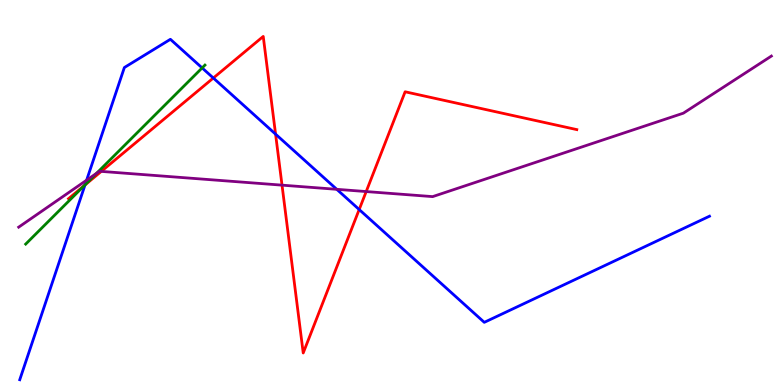[{'lines': ['blue', 'red'], 'intersections': [{'x': 1.1, 'y': 5.2}, {'x': 2.75, 'y': 7.97}, {'x': 3.56, 'y': 6.52}, {'x': 4.63, 'y': 4.56}]}, {'lines': ['green', 'red'], 'intersections': [{'x': 1.09, 'y': 5.18}]}, {'lines': ['purple', 'red'], 'intersections': [{'x': 1.31, 'y': 5.55}, {'x': 3.64, 'y': 5.19}, {'x': 4.73, 'y': 5.02}]}, {'lines': ['blue', 'green'], 'intersections': [{'x': 1.1, 'y': 5.2}, {'x': 2.61, 'y': 8.24}]}, {'lines': ['blue', 'purple'], 'intersections': [{'x': 1.12, 'y': 5.32}, {'x': 4.35, 'y': 5.08}]}, {'lines': ['green', 'purple'], 'intersections': [{'x': 1.25, 'y': 5.5}]}]